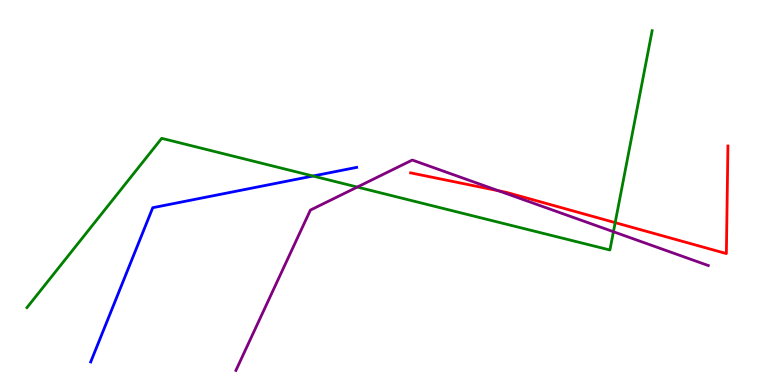[{'lines': ['blue', 'red'], 'intersections': []}, {'lines': ['green', 'red'], 'intersections': [{'x': 7.94, 'y': 4.22}]}, {'lines': ['purple', 'red'], 'intersections': [{'x': 6.43, 'y': 5.05}]}, {'lines': ['blue', 'green'], 'intersections': [{'x': 4.04, 'y': 5.43}]}, {'lines': ['blue', 'purple'], 'intersections': []}, {'lines': ['green', 'purple'], 'intersections': [{'x': 4.61, 'y': 5.14}, {'x': 7.92, 'y': 3.98}]}]